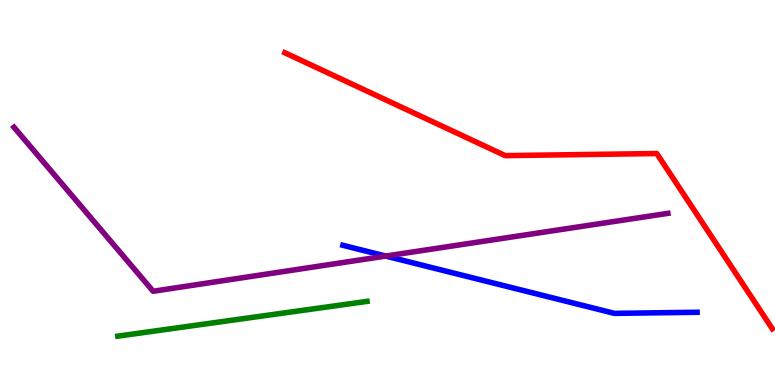[{'lines': ['blue', 'red'], 'intersections': []}, {'lines': ['green', 'red'], 'intersections': []}, {'lines': ['purple', 'red'], 'intersections': []}, {'lines': ['blue', 'green'], 'intersections': []}, {'lines': ['blue', 'purple'], 'intersections': [{'x': 4.98, 'y': 3.35}]}, {'lines': ['green', 'purple'], 'intersections': []}]